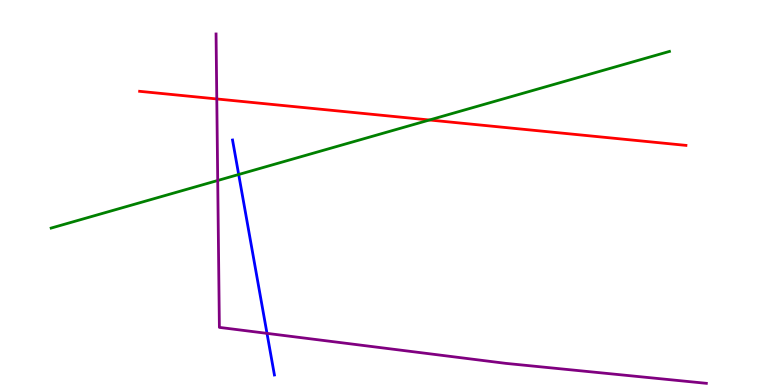[{'lines': ['blue', 'red'], 'intersections': []}, {'lines': ['green', 'red'], 'intersections': [{'x': 5.54, 'y': 6.88}]}, {'lines': ['purple', 'red'], 'intersections': [{'x': 2.8, 'y': 7.43}]}, {'lines': ['blue', 'green'], 'intersections': [{'x': 3.08, 'y': 5.47}]}, {'lines': ['blue', 'purple'], 'intersections': [{'x': 3.45, 'y': 1.34}]}, {'lines': ['green', 'purple'], 'intersections': [{'x': 2.81, 'y': 5.31}]}]